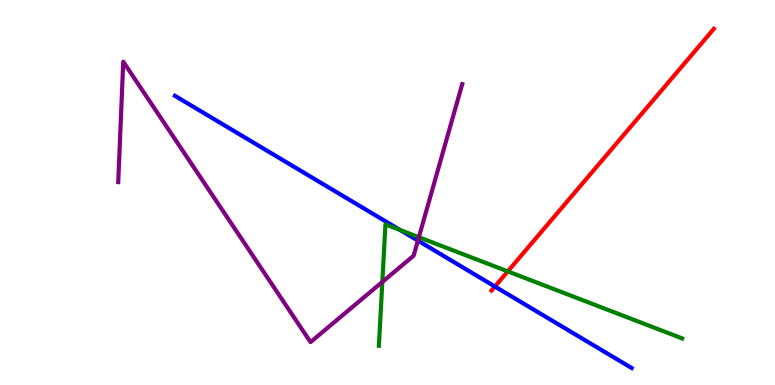[{'lines': ['blue', 'red'], 'intersections': [{'x': 6.39, 'y': 2.56}]}, {'lines': ['green', 'red'], 'intersections': [{'x': 6.55, 'y': 2.95}]}, {'lines': ['purple', 'red'], 'intersections': []}, {'lines': ['blue', 'green'], 'intersections': [{'x': 5.16, 'y': 4.03}]}, {'lines': ['blue', 'purple'], 'intersections': [{'x': 5.39, 'y': 3.75}]}, {'lines': ['green', 'purple'], 'intersections': [{'x': 4.93, 'y': 2.68}, {'x': 5.4, 'y': 3.84}]}]